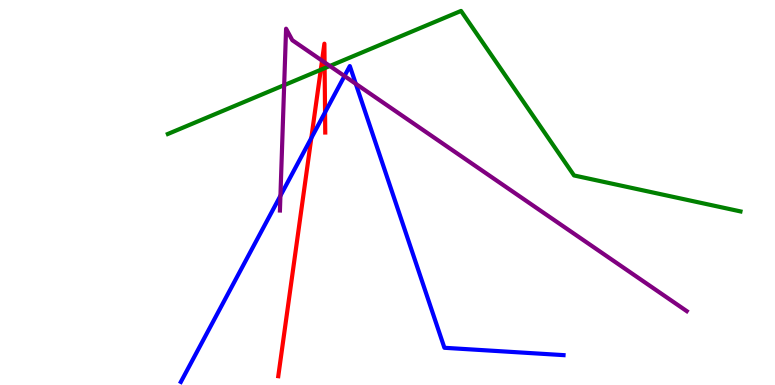[{'lines': ['blue', 'red'], 'intersections': [{'x': 4.02, 'y': 6.41}, {'x': 4.19, 'y': 7.08}]}, {'lines': ['green', 'red'], 'intersections': [{'x': 4.14, 'y': 8.19}, {'x': 4.19, 'y': 8.23}]}, {'lines': ['purple', 'red'], 'intersections': [{'x': 4.16, 'y': 8.42}, {'x': 4.19, 'y': 8.38}]}, {'lines': ['blue', 'green'], 'intersections': []}, {'lines': ['blue', 'purple'], 'intersections': [{'x': 3.62, 'y': 4.91}, {'x': 4.44, 'y': 8.02}, {'x': 4.59, 'y': 7.82}]}, {'lines': ['green', 'purple'], 'intersections': [{'x': 3.67, 'y': 7.79}, {'x': 4.26, 'y': 8.29}]}]